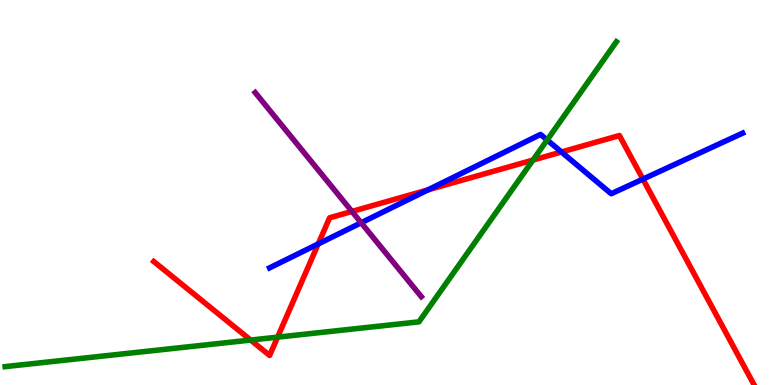[{'lines': ['blue', 'red'], 'intersections': [{'x': 4.11, 'y': 3.66}, {'x': 5.52, 'y': 5.07}, {'x': 7.24, 'y': 6.05}, {'x': 8.3, 'y': 5.35}]}, {'lines': ['green', 'red'], 'intersections': [{'x': 3.23, 'y': 1.17}, {'x': 3.58, 'y': 1.24}, {'x': 6.88, 'y': 5.84}]}, {'lines': ['purple', 'red'], 'intersections': [{'x': 4.54, 'y': 4.51}]}, {'lines': ['blue', 'green'], 'intersections': [{'x': 7.06, 'y': 6.36}]}, {'lines': ['blue', 'purple'], 'intersections': [{'x': 4.66, 'y': 4.21}]}, {'lines': ['green', 'purple'], 'intersections': []}]